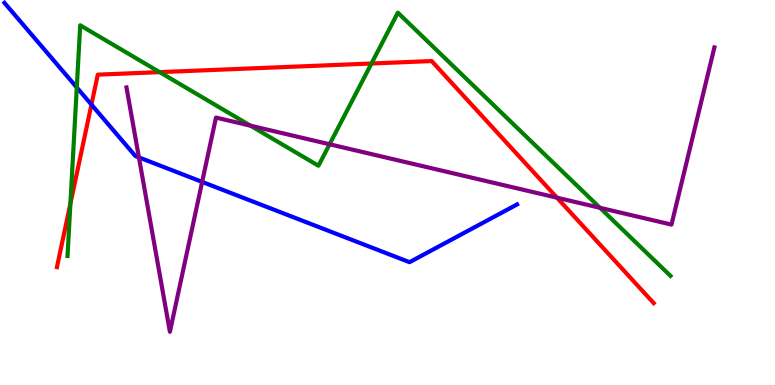[{'lines': ['blue', 'red'], 'intersections': [{'x': 1.18, 'y': 7.28}]}, {'lines': ['green', 'red'], 'intersections': [{'x': 0.908, 'y': 4.71}, {'x': 2.06, 'y': 8.13}, {'x': 4.79, 'y': 8.35}]}, {'lines': ['purple', 'red'], 'intersections': [{'x': 7.19, 'y': 4.86}]}, {'lines': ['blue', 'green'], 'intersections': [{'x': 0.991, 'y': 7.73}]}, {'lines': ['blue', 'purple'], 'intersections': [{'x': 1.79, 'y': 5.91}, {'x': 2.61, 'y': 5.28}]}, {'lines': ['green', 'purple'], 'intersections': [{'x': 3.23, 'y': 6.74}, {'x': 4.25, 'y': 6.25}, {'x': 7.74, 'y': 4.6}]}]